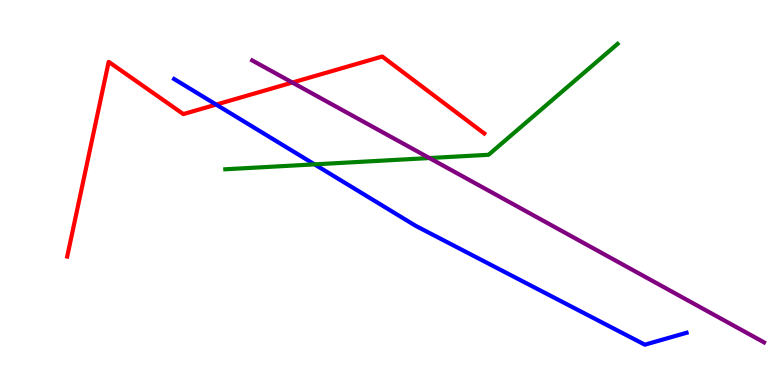[{'lines': ['blue', 'red'], 'intersections': [{'x': 2.79, 'y': 7.28}]}, {'lines': ['green', 'red'], 'intersections': []}, {'lines': ['purple', 'red'], 'intersections': [{'x': 3.77, 'y': 7.86}]}, {'lines': ['blue', 'green'], 'intersections': [{'x': 4.06, 'y': 5.73}]}, {'lines': ['blue', 'purple'], 'intersections': []}, {'lines': ['green', 'purple'], 'intersections': [{'x': 5.54, 'y': 5.9}]}]